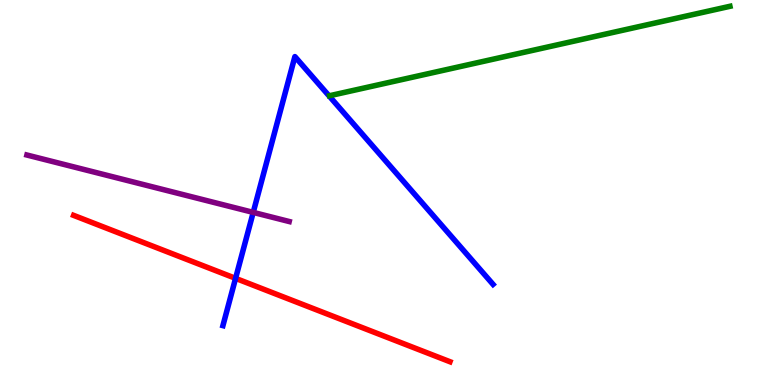[{'lines': ['blue', 'red'], 'intersections': [{'x': 3.04, 'y': 2.77}]}, {'lines': ['green', 'red'], 'intersections': []}, {'lines': ['purple', 'red'], 'intersections': []}, {'lines': ['blue', 'green'], 'intersections': []}, {'lines': ['blue', 'purple'], 'intersections': [{'x': 3.27, 'y': 4.48}]}, {'lines': ['green', 'purple'], 'intersections': []}]